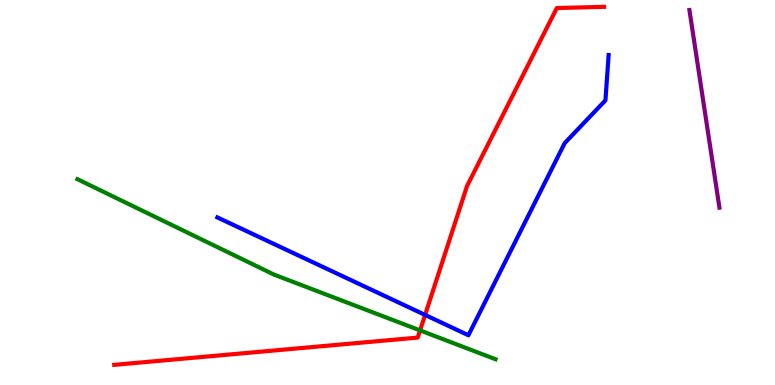[{'lines': ['blue', 'red'], 'intersections': [{'x': 5.49, 'y': 1.82}]}, {'lines': ['green', 'red'], 'intersections': [{'x': 5.42, 'y': 1.42}]}, {'lines': ['purple', 'red'], 'intersections': []}, {'lines': ['blue', 'green'], 'intersections': []}, {'lines': ['blue', 'purple'], 'intersections': []}, {'lines': ['green', 'purple'], 'intersections': []}]